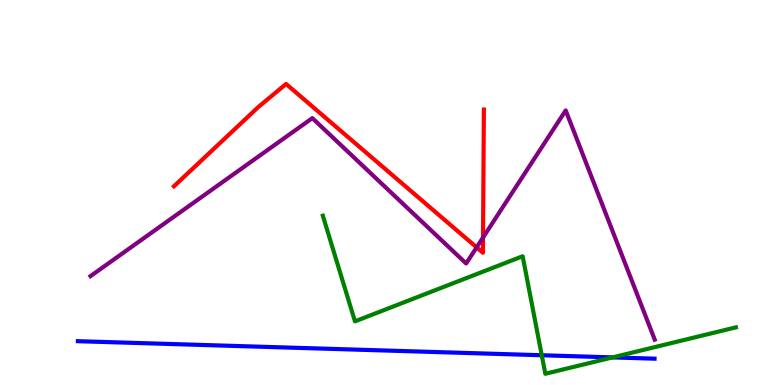[{'lines': ['blue', 'red'], 'intersections': []}, {'lines': ['green', 'red'], 'intersections': []}, {'lines': ['purple', 'red'], 'intersections': [{'x': 6.15, 'y': 3.57}, {'x': 6.23, 'y': 3.83}]}, {'lines': ['blue', 'green'], 'intersections': [{'x': 6.99, 'y': 0.773}, {'x': 7.9, 'y': 0.717}]}, {'lines': ['blue', 'purple'], 'intersections': []}, {'lines': ['green', 'purple'], 'intersections': []}]